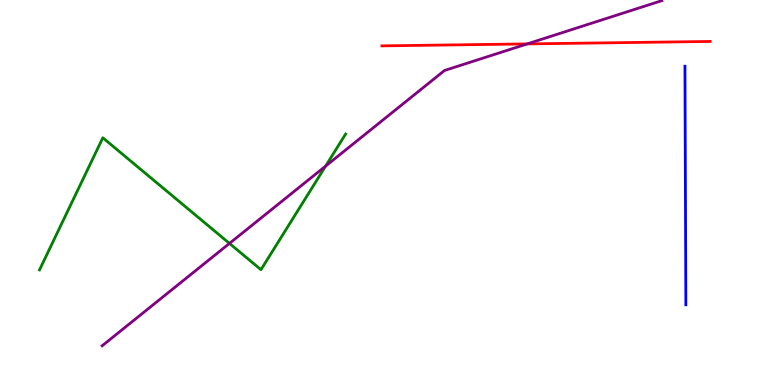[{'lines': ['blue', 'red'], 'intersections': []}, {'lines': ['green', 'red'], 'intersections': []}, {'lines': ['purple', 'red'], 'intersections': [{'x': 6.8, 'y': 8.86}]}, {'lines': ['blue', 'green'], 'intersections': []}, {'lines': ['blue', 'purple'], 'intersections': []}, {'lines': ['green', 'purple'], 'intersections': [{'x': 2.96, 'y': 3.68}, {'x': 4.2, 'y': 5.69}]}]